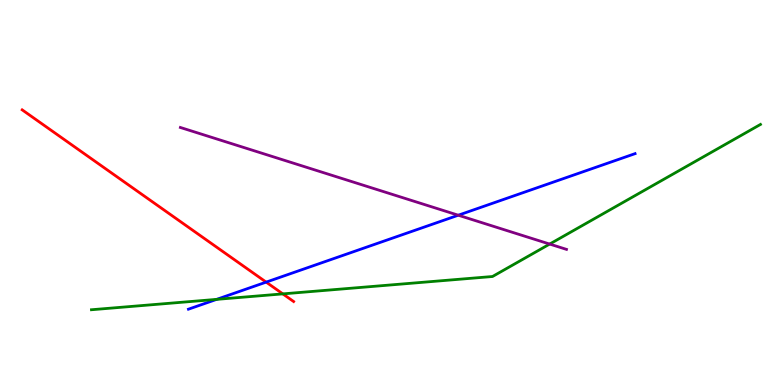[{'lines': ['blue', 'red'], 'intersections': [{'x': 3.43, 'y': 2.67}]}, {'lines': ['green', 'red'], 'intersections': [{'x': 3.65, 'y': 2.37}]}, {'lines': ['purple', 'red'], 'intersections': []}, {'lines': ['blue', 'green'], 'intersections': [{'x': 2.8, 'y': 2.22}]}, {'lines': ['blue', 'purple'], 'intersections': [{'x': 5.91, 'y': 4.41}]}, {'lines': ['green', 'purple'], 'intersections': [{'x': 7.09, 'y': 3.66}]}]